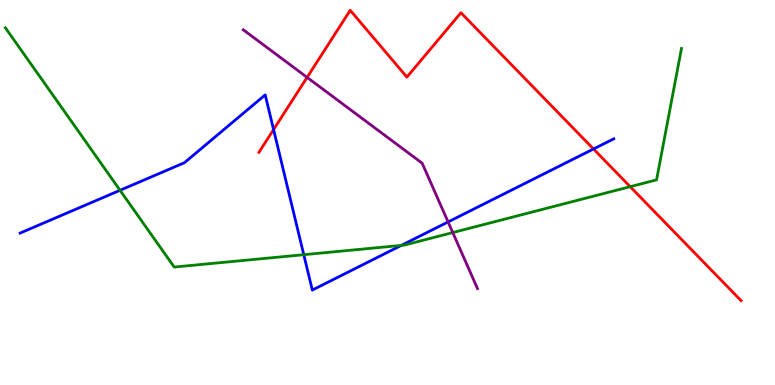[{'lines': ['blue', 'red'], 'intersections': [{'x': 3.53, 'y': 6.64}, {'x': 7.66, 'y': 6.13}]}, {'lines': ['green', 'red'], 'intersections': [{'x': 8.13, 'y': 5.15}]}, {'lines': ['purple', 'red'], 'intersections': [{'x': 3.96, 'y': 7.99}]}, {'lines': ['blue', 'green'], 'intersections': [{'x': 1.55, 'y': 5.06}, {'x': 3.92, 'y': 3.38}, {'x': 5.18, 'y': 3.63}]}, {'lines': ['blue', 'purple'], 'intersections': [{'x': 5.78, 'y': 4.24}]}, {'lines': ['green', 'purple'], 'intersections': [{'x': 5.84, 'y': 3.96}]}]